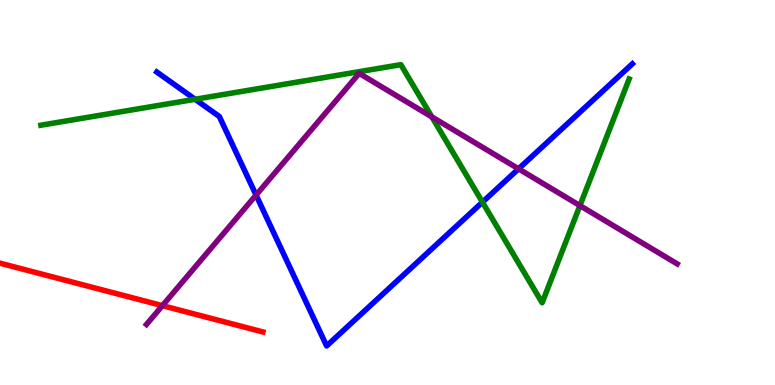[{'lines': ['blue', 'red'], 'intersections': []}, {'lines': ['green', 'red'], 'intersections': []}, {'lines': ['purple', 'red'], 'intersections': [{'x': 2.1, 'y': 2.06}]}, {'lines': ['blue', 'green'], 'intersections': [{'x': 2.52, 'y': 7.42}, {'x': 6.23, 'y': 4.75}]}, {'lines': ['blue', 'purple'], 'intersections': [{'x': 3.3, 'y': 4.93}, {'x': 6.69, 'y': 5.61}]}, {'lines': ['green', 'purple'], 'intersections': [{'x': 5.57, 'y': 6.96}, {'x': 7.48, 'y': 4.66}]}]